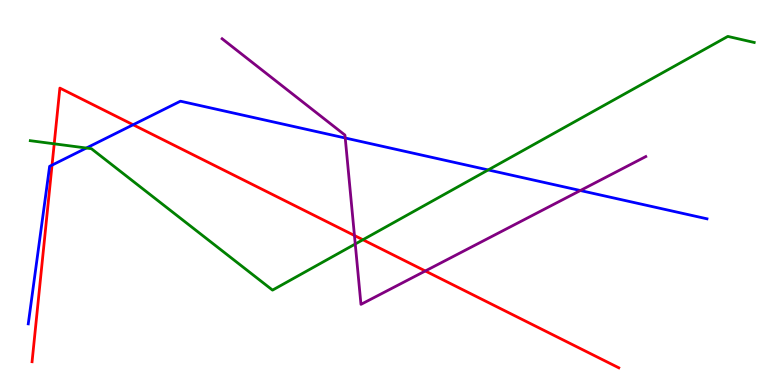[{'lines': ['blue', 'red'], 'intersections': [{'x': 0.672, 'y': 5.71}, {'x': 1.72, 'y': 6.76}]}, {'lines': ['green', 'red'], 'intersections': [{'x': 0.699, 'y': 6.26}, {'x': 4.68, 'y': 3.77}]}, {'lines': ['purple', 'red'], 'intersections': [{'x': 4.57, 'y': 3.88}, {'x': 5.49, 'y': 2.96}]}, {'lines': ['blue', 'green'], 'intersections': [{'x': 1.11, 'y': 6.16}, {'x': 6.3, 'y': 5.59}]}, {'lines': ['blue', 'purple'], 'intersections': [{'x': 4.45, 'y': 6.42}, {'x': 7.49, 'y': 5.05}]}, {'lines': ['green', 'purple'], 'intersections': [{'x': 4.58, 'y': 3.66}]}]